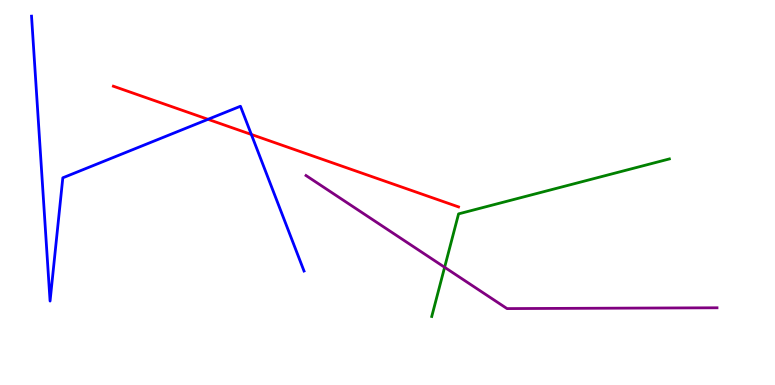[{'lines': ['blue', 'red'], 'intersections': [{'x': 2.68, 'y': 6.9}, {'x': 3.24, 'y': 6.51}]}, {'lines': ['green', 'red'], 'intersections': []}, {'lines': ['purple', 'red'], 'intersections': []}, {'lines': ['blue', 'green'], 'intersections': []}, {'lines': ['blue', 'purple'], 'intersections': []}, {'lines': ['green', 'purple'], 'intersections': [{'x': 5.74, 'y': 3.06}]}]